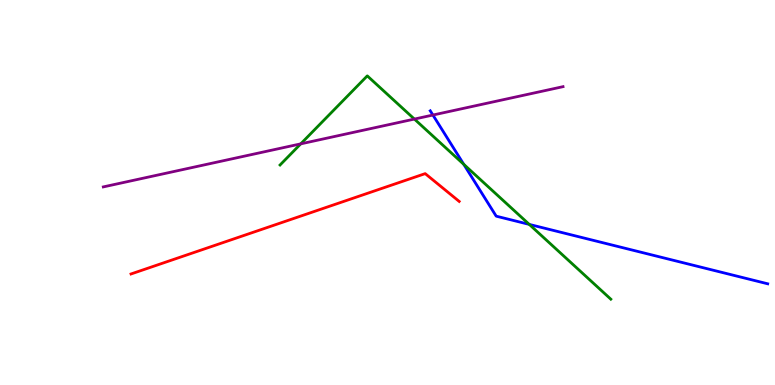[{'lines': ['blue', 'red'], 'intersections': []}, {'lines': ['green', 'red'], 'intersections': []}, {'lines': ['purple', 'red'], 'intersections': []}, {'lines': ['blue', 'green'], 'intersections': [{'x': 5.98, 'y': 5.73}, {'x': 6.83, 'y': 4.17}]}, {'lines': ['blue', 'purple'], 'intersections': [{'x': 5.59, 'y': 7.01}]}, {'lines': ['green', 'purple'], 'intersections': [{'x': 3.88, 'y': 6.26}, {'x': 5.35, 'y': 6.91}]}]